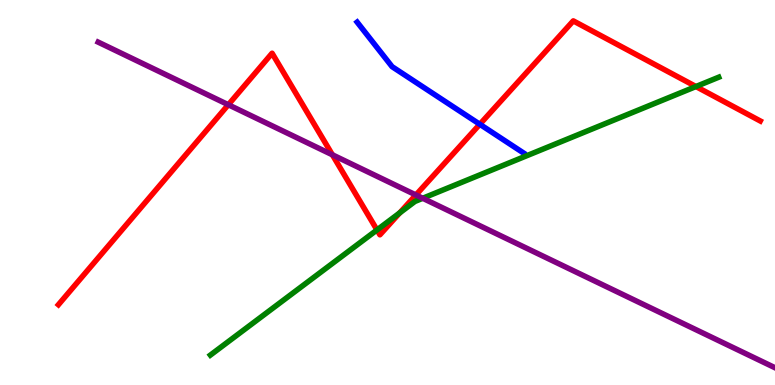[{'lines': ['blue', 'red'], 'intersections': [{'x': 6.19, 'y': 6.77}]}, {'lines': ['green', 'red'], 'intersections': [{'x': 4.86, 'y': 4.03}, {'x': 5.16, 'y': 4.47}, {'x': 8.98, 'y': 7.75}]}, {'lines': ['purple', 'red'], 'intersections': [{'x': 2.95, 'y': 7.28}, {'x': 4.29, 'y': 5.98}, {'x': 5.37, 'y': 4.94}]}, {'lines': ['blue', 'green'], 'intersections': []}, {'lines': ['blue', 'purple'], 'intersections': []}, {'lines': ['green', 'purple'], 'intersections': [{'x': 5.45, 'y': 4.85}]}]